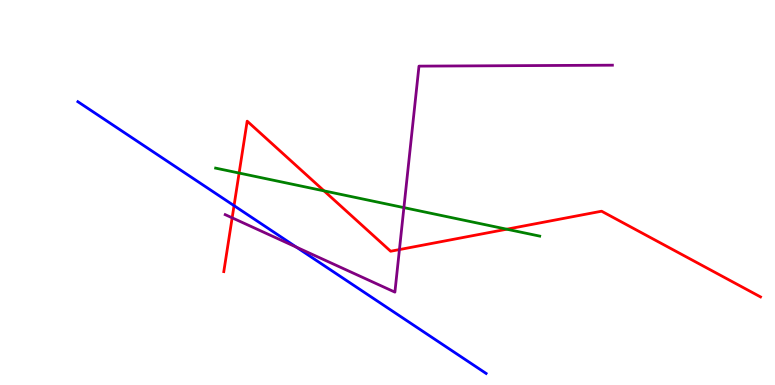[{'lines': ['blue', 'red'], 'intersections': [{'x': 3.02, 'y': 4.66}]}, {'lines': ['green', 'red'], 'intersections': [{'x': 3.09, 'y': 5.51}, {'x': 4.18, 'y': 5.04}, {'x': 6.54, 'y': 4.05}]}, {'lines': ['purple', 'red'], 'intersections': [{'x': 3.0, 'y': 4.34}, {'x': 5.15, 'y': 3.52}]}, {'lines': ['blue', 'green'], 'intersections': []}, {'lines': ['blue', 'purple'], 'intersections': [{'x': 3.82, 'y': 3.58}]}, {'lines': ['green', 'purple'], 'intersections': [{'x': 5.21, 'y': 4.61}]}]